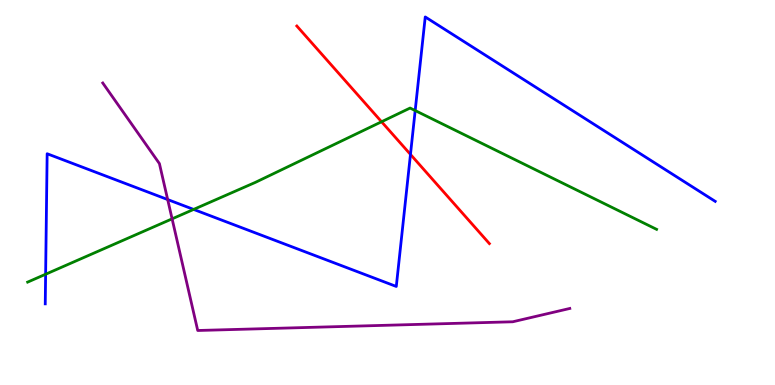[{'lines': ['blue', 'red'], 'intersections': [{'x': 5.3, 'y': 5.99}]}, {'lines': ['green', 'red'], 'intersections': [{'x': 4.92, 'y': 6.84}]}, {'lines': ['purple', 'red'], 'intersections': []}, {'lines': ['blue', 'green'], 'intersections': [{'x': 0.589, 'y': 2.88}, {'x': 2.5, 'y': 4.56}, {'x': 5.36, 'y': 7.13}]}, {'lines': ['blue', 'purple'], 'intersections': [{'x': 2.16, 'y': 4.82}]}, {'lines': ['green', 'purple'], 'intersections': [{'x': 2.22, 'y': 4.32}]}]